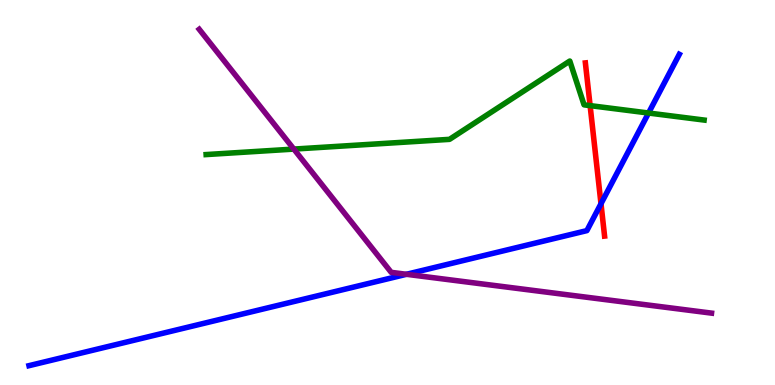[{'lines': ['blue', 'red'], 'intersections': [{'x': 7.75, 'y': 4.71}]}, {'lines': ['green', 'red'], 'intersections': [{'x': 7.61, 'y': 7.26}]}, {'lines': ['purple', 'red'], 'intersections': []}, {'lines': ['blue', 'green'], 'intersections': [{'x': 8.37, 'y': 7.06}]}, {'lines': ['blue', 'purple'], 'intersections': [{'x': 5.24, 'y': 2.88}]}, {'lines': ['green', 'purple'], 'intersections': [{'x': 3.79, 'y': 6.13}]}]